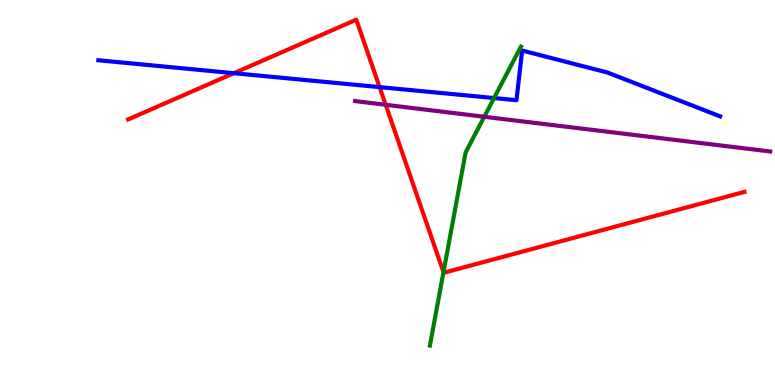[{'lines': ['blue', 'red'], 'intersections': [{'x': 3.02, 'y': 8.1}, {'x': 4.9, 'y': 7.74}]}, {'lines': ['green', 'red'], 'intersections': [{'x': 5.72, 'y': 2.93}]}, {'lines': ['purple', 'red'], 'intersections': [{'x': 4.98, 'y': 7.28}]}, {'lines': ['blue', 'green'], 'intersections': [{'x': 6.37, 'y': 7.45}]}, {'lines': ['blue', 'purple'], 'intersections': []}, {'lines': ['green', 'purple'], 'intersections': [{'x': 6.25, 'y': 6.97}]}]